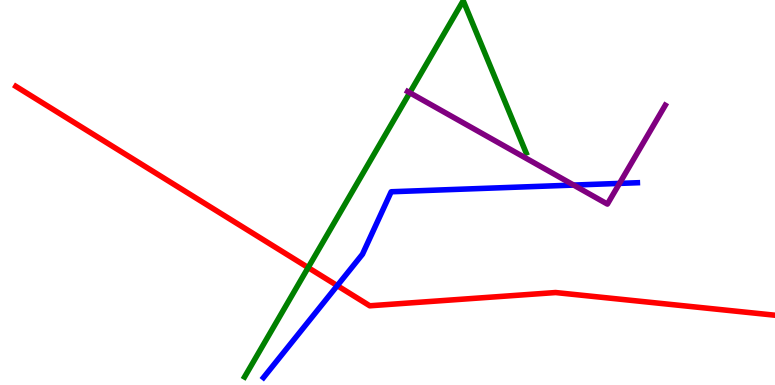[{'lines': ['blue', 'red'], 'intersections': [{'x': 4.35, 'y': 2.58}]}, {'lines': ['green', 'red'], 'intersections': [{'x': 3.98, 'y': 3.05}]}, {'lines': ['purple', 'red'], 'intersections': []}, {'lines': ['blue', 'green'], 'intersections': []}, {'lines': ['blue', 'purple'], 'intersections': [{'x': 7.4, 'y': 5.19}, {'x': 7.99, 'y': 5.24}]}, {'lines': ['green', 'purple'], 'intersections': [{'x': 5.29, 'y': 7.59}]}]